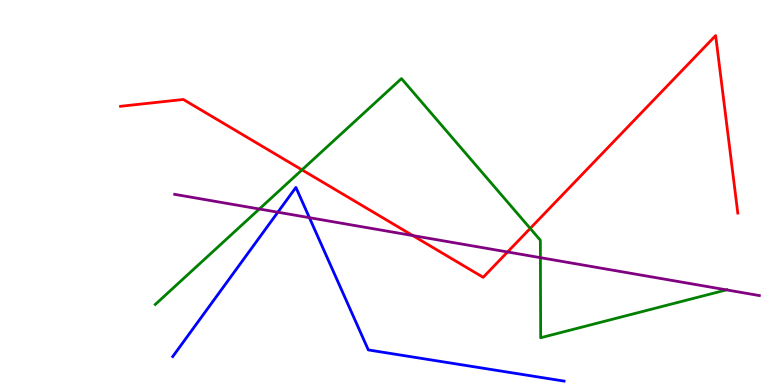[{'lines': ['blue', 'red'], 'intersections': []}, {'lines': ['green', 'red'], 'intersections': [{'x': 3.9, 'y': 5.59}, {'x': 6.84, 'y': 4.07}]}, {'lines': ['purple', 'red'], 'intersections': [{'x': 5.33, 'y': 3.88}, {'x': 6.55, 'y': 3.46}]}, {'lines': ['blue', 'green'], 'intersections': []}, {'lines': ['blue', 'purple'], 'intersections': [{'x': 3.59, 'y': 4.49}, {'x': 3.99, 'y': 4.35}]}, {'lines': ['green', 'purple'], 'intersections': [{'x': 3.35, 'y': 4.57}, {'x': 6.97, 'y': 3.31}, {'x': 9.37, 'y': 2.47}]}]